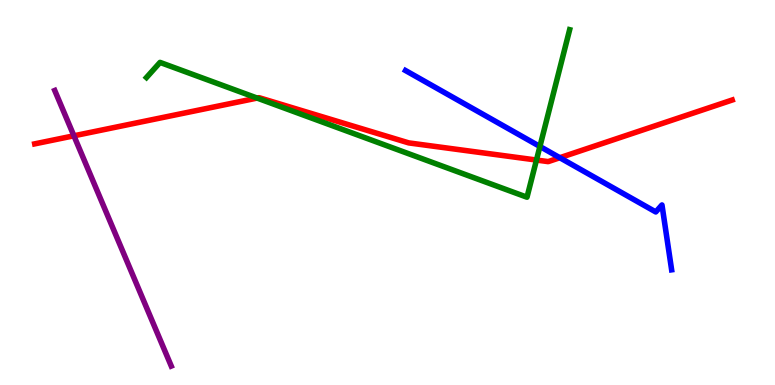[{'lines': ['blue', 'red'], 'intersections': [{'x': 7.22, 'y': 5.9}]}, {'lines': ['green', 'red'], 'intersections': [{'x': 3.32, 'y': 7.45}, {'x': 6.92, 'y': 5.84}]}, {'lines': ['purple', 'red'], 'intersections': [{'x': 0.954, 'y': 6.47}]}, {'lines': ['blue', 'green'], 'intersections': [{'x': 6.97, 'y': 6.2}]}, {'lines': ['blue', 'purple'], 'intersections': []}, {'lines': ['green', 'purple'], 'intersections': []}]